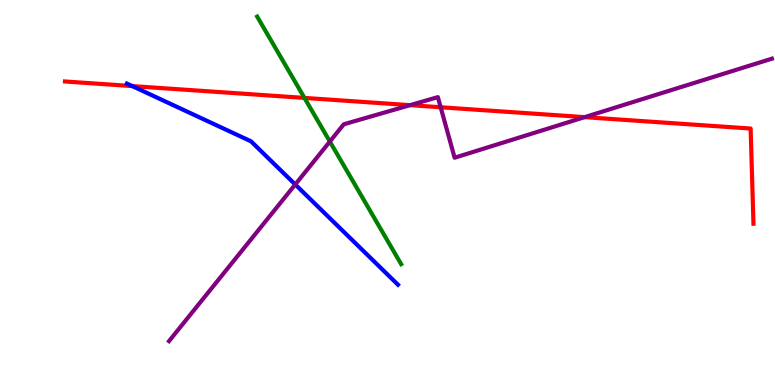[{'lines': ['blue', 'red'], 'intersections': [{'x': 1.71, 'y': 7.76}]}, {'lines': ['green', 'red'], 'intersections': [{'x': 3.93, 'y': 7.46}]}, {'lines': ['purple', 'red'], 'intersections': [{'x': 5.29, 'y': 7.27}, {'x': 5.69, 'y': 7.21}, {'x': 7.54, 'y': 6.96}]}, {'lines': ['blue', 'green'], 'intersections': []}, {'lines': ['blue', 'purple'], 'intersections': [{'x': 3.81, 'y': 5.21}]}, {'lines': ['green', 'purple'], 'intersections': [{'x': 4.26, 'y': 6.32}]}]